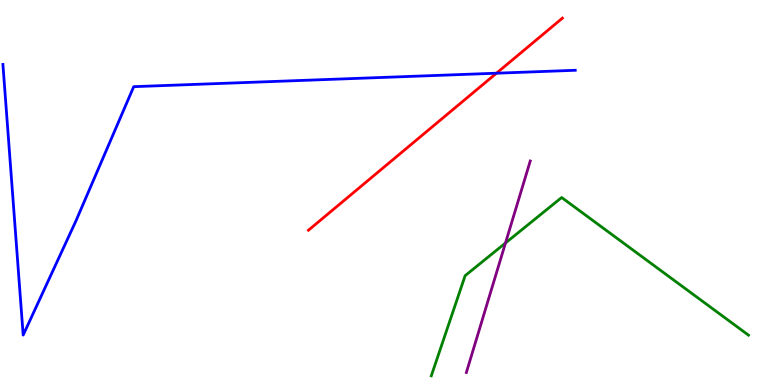[{'lines': ['blue', 'red'], 'intersections': [{'x': 6.41, 'y': 8.1}]}, {'lines': ['green', 'red'], 'intersections': []}, {'lines': ['purple', 'red'], 'intersections': []}, {'lines': ['blue', 'green'], 'intersections': []}, {'lines': ['blue', 'purple'], 'intersections': []}, {'lines': ['green', 'purple'], 'intersections': [{'x': 6.52, 'y': 3.69}]}]